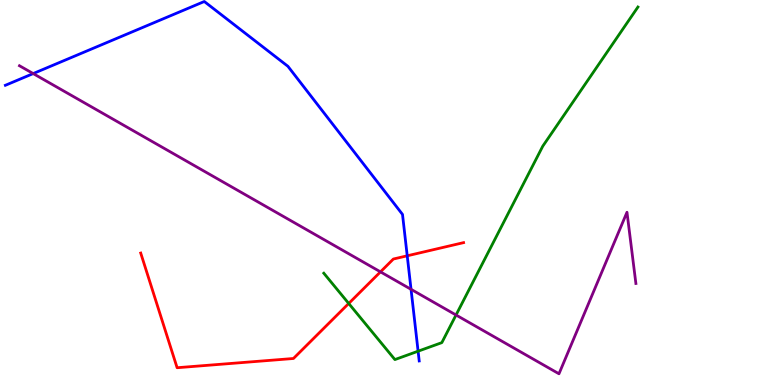[{'lines': ['blue', 'red'], 'intersections': [{'x': 5.25, 'y': 3.36}]}, {'lines': ['green', 'red'], 'intersections': [{'x': 4.5, 'y': 2.12}]}, {'lines': ['purple', 'red'], 'intersections': [{'x': 4.91, 'y': 2.94}]}, {'lines': ['blue', 'green'], 'intersections': [{'x': 5.39, 'y': 0.878}]}, {'lines': ['blue', 'purple'], 'intersections': [{'x': 0.428, 'y': 8.09}, {'x': 5.3, 'y': 2.49}]}, {'lines': ['green', 'purple'], 'intersections': [{'x': 5.88, 'y': 1.82}]}]